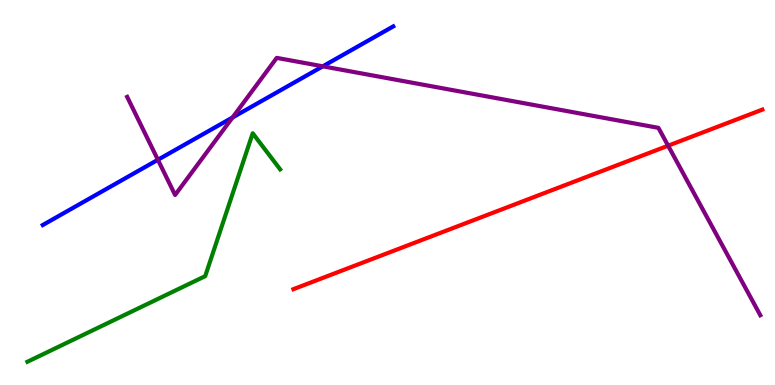[{'lines': ['blue', 'red'], 'intersections': []}, {'lines': ['green', 'red'], 'intersections': []}, {'lines': ['purple', 'red'], 'intersections': [{'x': 8.62, 'y': 6.22}]}, {'lines': ['blue', 'green'], 'intersections': []}, {'lines': ['blue', 'purple'], 'intersections': [{'x': 2.04, 'y': 5.85}, {'x': 3.0, 'y': 6.95}, {'x': 4.17, 'y': 8.28}]}, {'lines': ['green', 'purple'], 'intersections': []}]